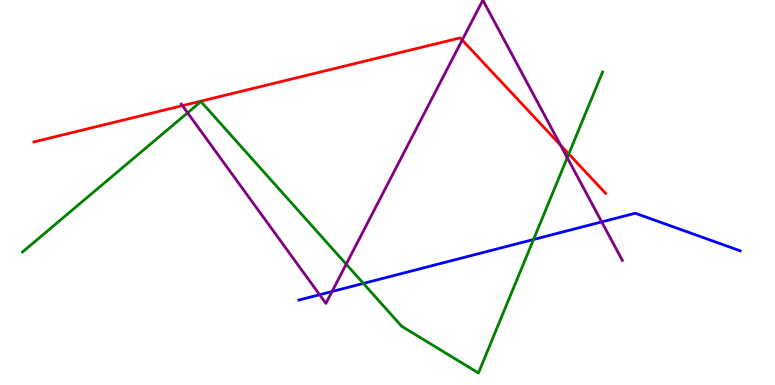[{'lines': ['blue', 'red'], 'intersections': []}, {'lines': ['green', 'red'], 'intersections': [{'x': 7.34, 'y': 6.0}]}, {'lines': ['purple', 'red'], 'intersections': [{'x': 2.35, 'y': 7.26}, {'x': 5.96, 'y': 8.96}, {'x': 7.23, 'y': 6.23}]}, {'lines': ['blue', 'green'], 'intersections': [{'x': 4.69, 'y': 2.64}, {'x': 6.88, 'y': 3.78}]}, {'lines': ['blue', 'purple'], 'intersections': [{'x': 4.12, 'y': 2.35}, {'x': 4.28, 'y': 2.43}, {'x': 7.76, 'y': 4.24}]}, {'lines': ['green', 'purple'], 'intersections': [{'x': 2.42, 'y': 7.07}, {'x': 4.47, 'y': 3.14}, {'x': 7.32, 'y': 5.91}]}]